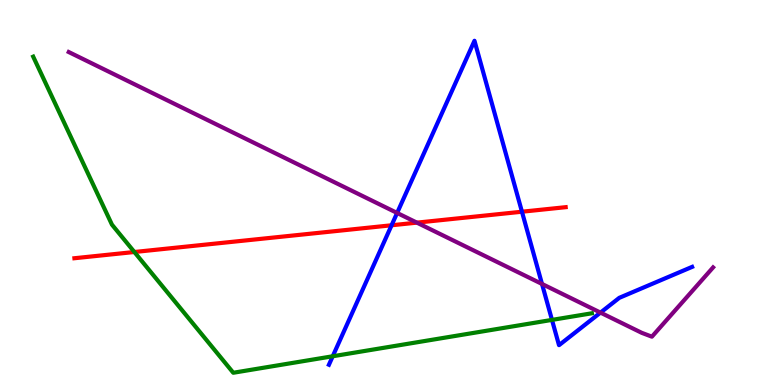[{'lines': ['blue', 'red'], 'intersections': [{'x': 5.05, 'y': 4.15}, {'x': 6.73, 'y': 4.5}]}, {'lines': ['green', 'red'], 'intersections': [{'x': 1.73, 'y': 3.45}]}, {'lines': ['purple', 'red'], 'intersections': [{'x': 5.38, 'y': 4.22}]}, {'lines': ['blue', 'green'], 'intersections': [{'x': 4.29, 'y': 0.746}, {'x': 7.12, 'y': 1.69}]}, {'lines': ['blue', 'purple'], 'intersections': [{'x': 5.12, 'y': 4.47}, {'x': 6.99, 'y': 2.62}, {'x': 7.75, 'y': 1.88}]}, {'lines': ['green', 'purple'], 'intersections': []}]